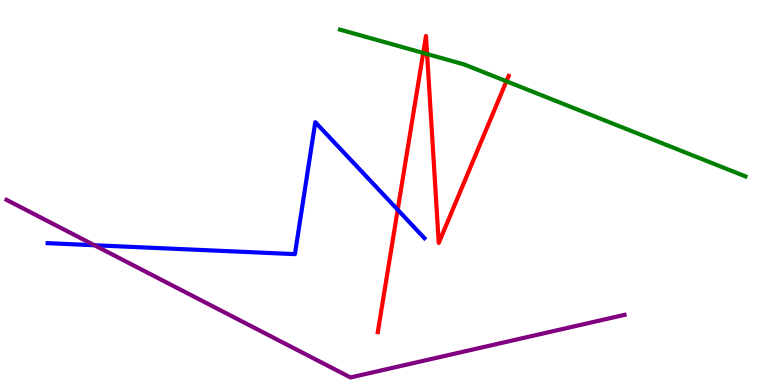[{'lines': ['blue', 'red'], 'intersections': [{'x': 5.13, 'y': 4.55}]}, {'lines': ['green', 'red'], 'intersections': [{'x': 5.46, 'y': 8.62}, {'x': 5.51, 'y': 8.6}, {'x': 6.53, 'y': 7.89}]}, {'lines': ['purple', 'red'], 'intersections': []}, {'lines': ['blue', 'green'], 'intersections': []}, {'lines': ['blue', 'purple'], 'intersections': [{'x': 1.22, 'y': 3.63}]}, {'lines': ['green', 'purple'], 'intersections': []}]